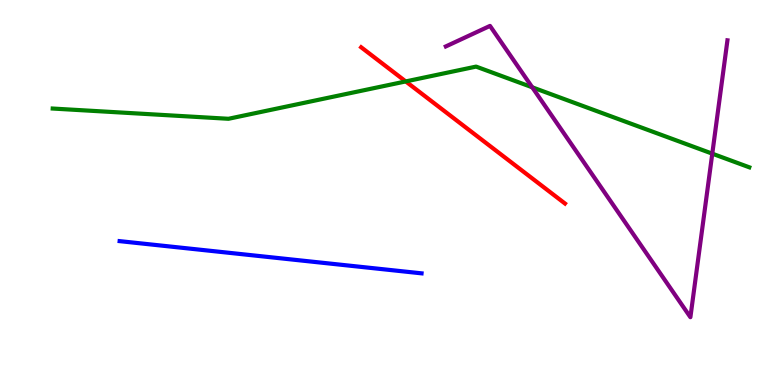[{'lines': ['blue', 'red'], 'intersections': []}, {'lines': ['green', 'red'], 'intersections': [{'x': 5.24, 'y': 7.88}]}, {'lines': ['purple', 'red'], 'intersections': []}, {'lines': ['blue', 'green'], 'intersections': []}, {'lines': ['blue', 'purple'], 'intersections': []}, {'lines': ['green', 'purple'], 'intersections': [{'x': 6.87, 'y': 7.73}, {'x': 9.19, 'y': 6.01}]}]